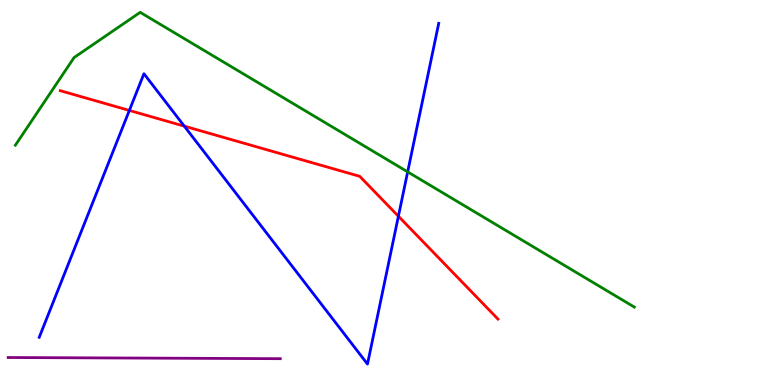[{'lines': ['blue', 'red'], 'intersections': [{'x': 1.67, 'y': 7.13}, {'x': 2.38, 'y': 6.72}, {'x': 5.14, 'y': 4.38}]}, {'lines': ['green', 'red'], 'intersections': []}, {'lines': ['purple', 'red'], 'intersections': []}, {'lines': ['blue', 'green'], 'intersections': [{'x': 5.26, 'y': 5.54}]}, {'lines': ['blue', 'purple'], 'intersections': []}, {'lines': ['green', 'purple'], 'intersections': []}]